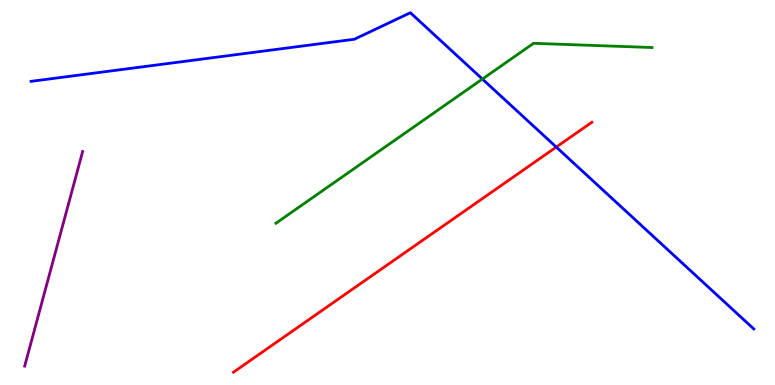[{'lines': ['blue', 'red'], 'intersections': [{'x': 7.18, 'y': 6.18}]}, {'lines': ['green', 'red'], 'intersections': []}, {'lines': ['purple', 'red'], 'intersections': []}, {'lines': ['blue', 'green'], 'intersections': [{'x': 6.22, 'y': 7.95}]}, {'lines': ['blue', 'purple'], 'intersections': []}, {'lines': ['green', 'purple'], 'intersections': []}]